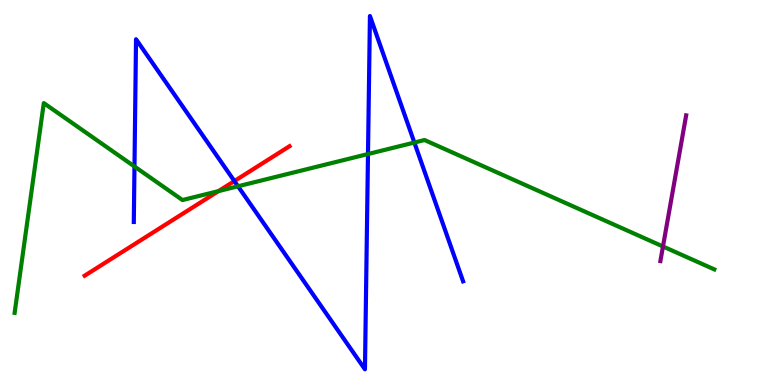[{'lines': ['blue', 'red'], 'intersections': [{'x': 3.02, 'y': 5.3}]}, {'lines': ['green', 'red'], 'intersections': [{'x': 2.82, 'y': 5.04}]}, {'lines': ['purple', 'red'], 'intersections': []}, {'lines': ['blue', 'green'], 'intersections': [{'x': 1.74, 'y': 5.68}, {'x': 3.07, 'y': 5.16}, {'x': 4.75, 'y': 6.0}, {'x': 5.35, 'y': 6.3}]}, {'lines': ['blue', 'purple'], 'intersections': []}, {'lines': ['green', 'purple'], 'intersections': [{'x': 8.55, 'y': 3.6}]}]